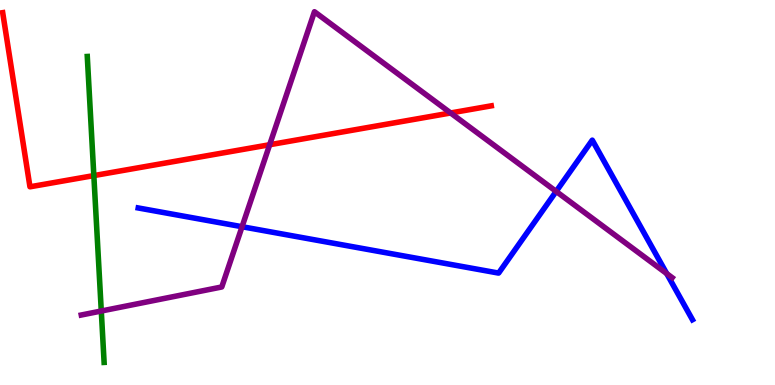[{'lines': ['blue', 'red'], 'intersections': []}, {'lines': ['green', 'red'], 'intersections': [{'x': 1.21, 'y': 5.44}]}, {'lines': ['purple', 'red'], 'intersections': [{'x': 3.48, 'y': 6.24}, {'x': 5.81, 'y': 7.07}]}, {'lines': ['blue', 'green'], 'intersections': []}, {'lines': ['blue', 'purple'], 'intersections': [{'x': 3.12, 'y': 4.11}, {'x': 7.18, 'y': 5.03}, {'x': 8.6, 'y': 2.89}]}, {'lines': ['green', 'purple'], 'intersections': [{'x': 1.31, 'y': 1.92}]}]